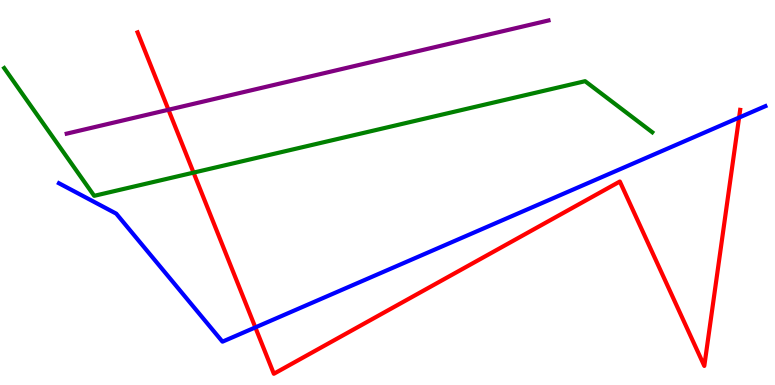[{'lines': ['blue', 'red'], 'intersections': [{'x': 3.29, 'y': 1.5}, {'x': 9.54, 'y': 6.95}]}, {'lines': ['green', 'red'], 'intersections': [{'x': 2.5, 'y': 5.52}]}, {'lines': ['purple', 'red'], 'intersections': [{'x': 2.17, 'y': 7.15}]}, {'lines': ['blue', 'green'], 'intersections': []}, {'lines': ['blue', 'purple'], 'intersections': []}, {'lines': ['green', 'purple'], 'intersections': []}]